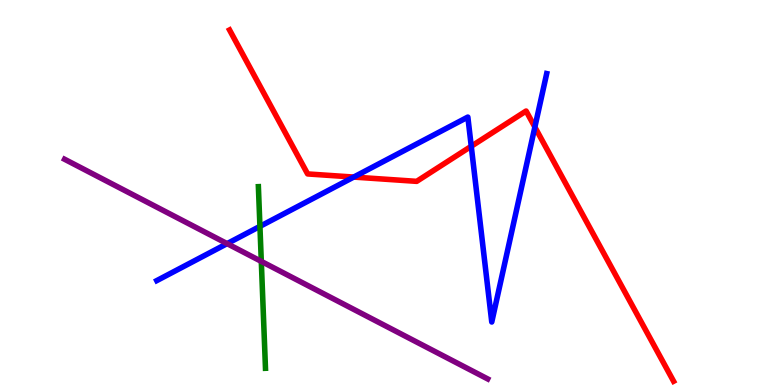[{'lines': ['blue', 'red'], 'intersections': [{'x': 4.56, 'y': 5.4}, {'x': 6.08, 'y': 6.2}, {'x': 6.9, 'y': 6.7}]}, {'lines': ['green', 'red'], 'intersections': []}, {'lines': ['purple', 'red'], 'intersections': []}, {'lines': ['blue', 'green'], 'intersections': [{'x': 3.35, 'y': 4.12}]}, {'lines': ['blue', 'purple'], 'intersections': [{'x': 2.93, 'y': 3.67}]}, {'lines': ['green', 'purple'], 'intersections': [{'x': 3.37, 'y': 3.21}]}]